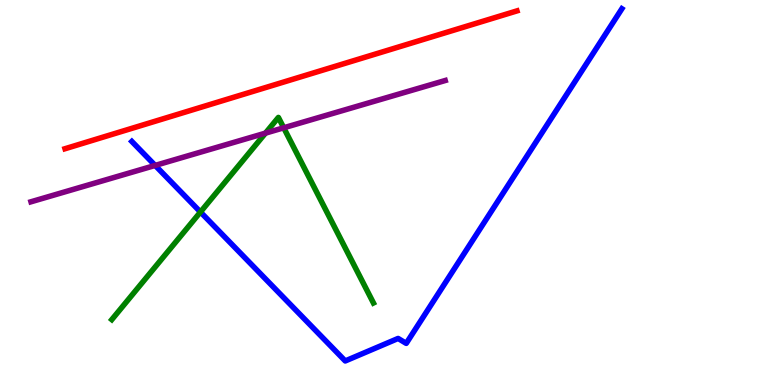[{'lines': ['blue', 'red'], 'intersections': []}, {'lines': ['green', 'red'], 'intersections': []}, {'lines': ['purple', 'red'], 'intersections': []}, {'lines': ['blue', 'green'], 'intersections': [{'x': 2.59, 'y': 4.49}]}, {'lines': ['blue', 'purple'], 'intersections': [{'x': 2.0, 'y': 5.7}]}, {'lines': ['green', 'purple'], 'intersections': [{'x': 3.43, 'y': 6.54}, {'x': 3.66, 'y': 6.68}]}]